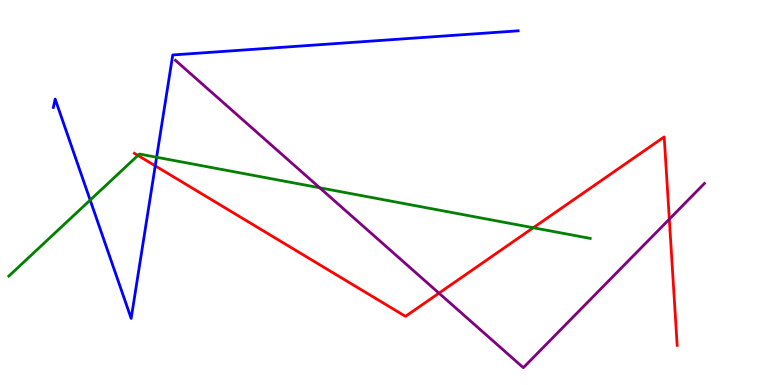[{'lines': ['blue', 'red'], 'intersections': [{'x': 2.0, 'y': 5.69}]}, {'lines': ['green', 'red'], 'intersections': [{'x': 1.78, 'y': 5.96}, {'x': 6.88, 'y': 4.08}]}, {'lines': ['purple', 'red'], 'intersections': [{'x': 5.66, 'y': 2.39}, {'x': 8.64, 'y': 4.31}]}, {'lines': ['blue', 'green'], 'intersections': [{'x': 1.16, 'y': 4.8}, {'x': 2.02, 'y': 5.92}]}, {'lines': ['blue', 'purple'], 'intersections': []}, {'lines': ['green', 'purple'], 'intersections': [{'x': 4.12, 'y': 5.12}]}]